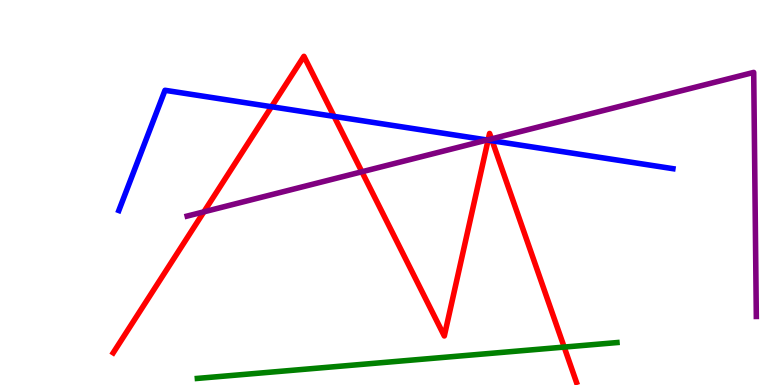[{'lines': ['blue', 'red'], 'intersections': [{'x': 3.5, 'y': 7.23}, {'x': 4.31, 'y': 6.98}, {'x': 6.3, 'y': 6.36}, {'x': 6.35, 'y': 6.34}]}, {'lines': ['green', 'red'], 'intersections': [{'x': 7.28, 'y': 0.985}]}, {'lines': ['purple', 'red'], 'intersections': [{'x': 2.63, 'y': 4.5}, {'x': 4.67, 'y': 5.54}, {'x': 6.3, 'y': 6.37}, {'x': 6.34, 'y': 6.39}]}, {'lines': ['blue', 'green'], 'intersections': []}, {'lines': ['blue', 'purple'], 'intersections': [{'x': 6.29, 'y': 6.36}]}, {'lines': ['green', 'purple'], 'intersections': []}]